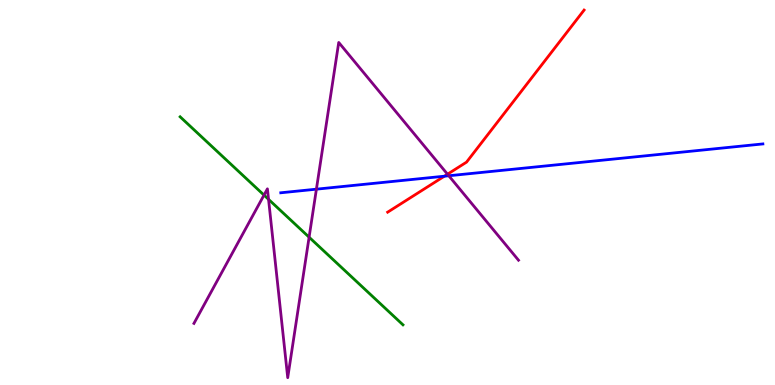[{'lines': ['blue', 'red'], 'intersections': [{'x': 5.73, 'y': 5.42}]}, {'lines': ['green', 'red'], 'intersections': []}, {'lines': ['purple', 'red'], 'intersections': [{'x': 5.77, 'y': 5.48}]}, {'lines': ['blue', 'green'], 'intersections': []}, {'lines': ['blue', 'purple'], 'intersections': [{'x': 4.08, 'y': 5.09}, {'x': 5.79, 'y': 5.43}]}, {'lines': ['green', 'purple'], 'intersections': [{'x': 3.41, 'y': 4.93}, {'x': 3.47, 'y': 4.82}, {'x': 3.99, 'y': 3.84}]}]